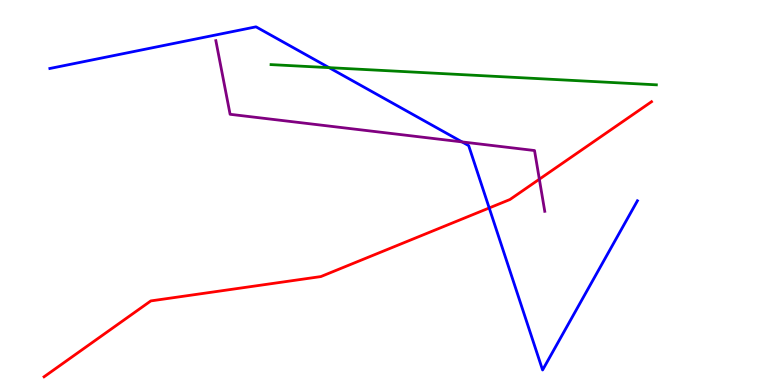[{'lines': ['blue', 'red'], 'intersections': [{'x': 6.31, 'y': 4.6}]}, {'lines': ['green', 'red'], 'intersections': []}, {'lines': ['purple', 'red'], 'intersections': [{'x': 6.96, 'y': 5.35}]}, {'lines': ['blue', 'green'], 'intersections': [{'x': 4.25, 'y': 8.24}]}, {'lines': ['blue', 'purple'], 'intersections': [{'x': 5.96, 'y': 6.31}]}, {'lines': ['green', 'purple'], 'intersections': []}]